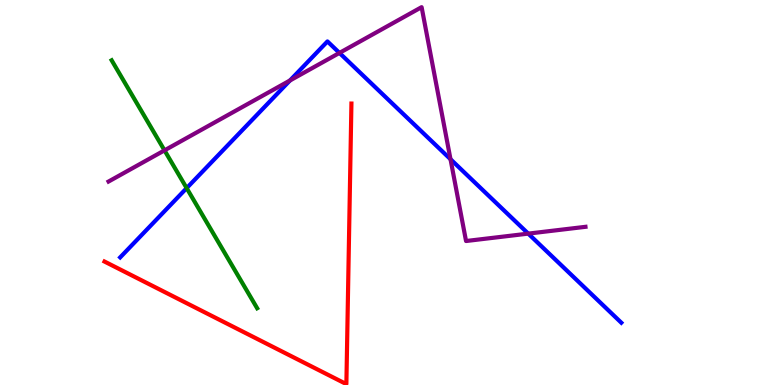[{'lines': ['blue', 'red'], 'intersections': []}, {'lines': ['green', 'red'], 'intersections': []}, {'lines': ['purple', 'red'], 'intersections': []}, {'lines': ['blue', 'green'], 'intersections': [{'x': 2.41, 'y': 5.11}]}, {'lines': ['blue', 'purple'], 'intersections': [{'x': 3.74, 'y': 7.91}, {'x': 4.38, 'y': 8.63}, {'x': 5.81, 'y': 5.86}, {'x': 6.82, 'y': 3.93}]}, {'lines': ['green', 'purple'], 'intersections': [{'x': 2.12, 'y': 6.09}]}]